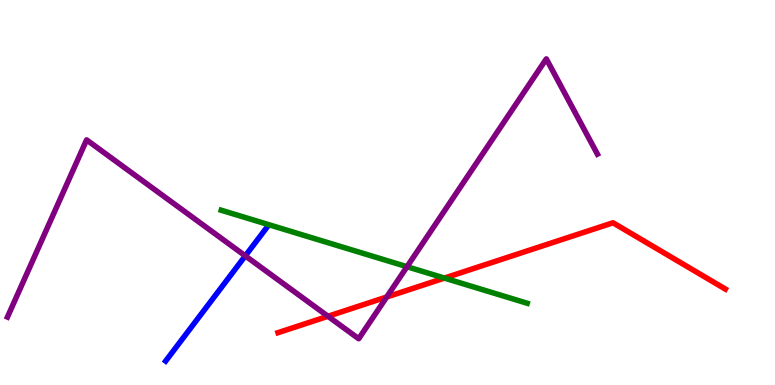[{'lines': ['blue', 'red'], 'intersections': []}, {'lines': ['green', 'red'], 'intersections': [{'x': 5.73, 'y': 2.78}]}, {'lines': ['purple', 'red'], 'intersections': [{'x': 4.23, 'y': 1.79}, {'x': 4.99, 'y': 2.29}]}, {'lines': ['blue', 'green'], 'intersections': []}, {'lines': ['blue', 'purple'], 'intersections': [{'x': 3.17, 'y': 3.35}]}, {'lines': ['green', 'purple'], 'intersections': [{'x': 5.25, 'y': 3.07}]}]